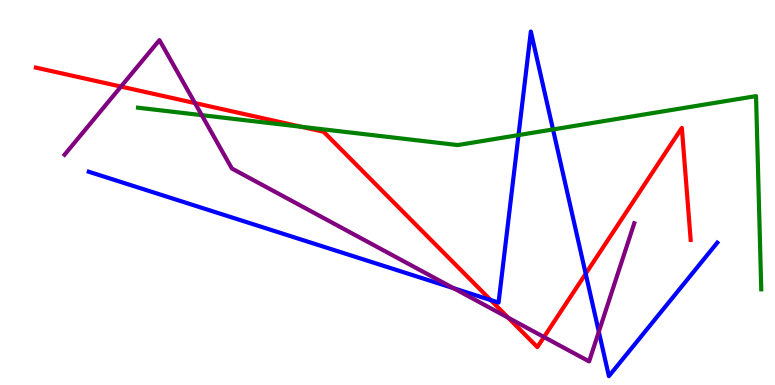[{'lines': ['blue', 'red'], 'intersections': [{'x': 6.33, 'y': 2.21}, {'x': 7.56, 'y': 2.89}]}, {'lines': ['green', 'red'], 'intersections': [{'x': 3.89, 'y': 6.71}]}, {'lines': ['purple', 'red'], 'intersections': [{'x': 1.56, 'y': 7.75}, {'x': 2.52, 'y': 7.32}, {'x': 6.56, 'y': 1.75}, {'x': 7.02, 'y': 1.25}]}, {'lines': ['blue', 'green'], 'intersections': [{'x': 6.69, 'y': 6.49}, {'x': 7.14, 'y': 6.64}]}, {'lines': ['blue', 'purple'], 'intersections': [{'x': 5.85, 'y': 2.51}, {'x': 7.73, 'y': 1.38}]}, {'lines': ['green', 'purple'], 'intersections': [{'x': 2.6, 'y': 7.01}]}]